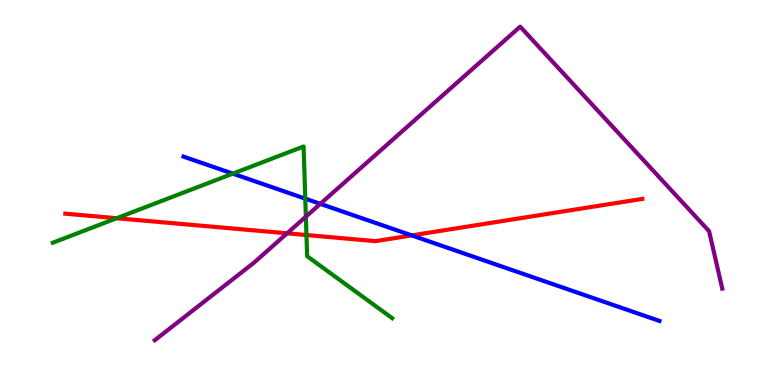[{'lines': ['blue', 'red'], 'intersections': [{'x': 5.31, 'y': 3.89}]}, {'lines': ['green', 'red'], 'intersections': [{'x': 1.51, 'y': 4.33}, {'x': 3.95, 'y': 3.9}]}, {'lines': ['purple', 'red'], 'intersections': [{'x': 3.7, 'y': 3.94}]}, {'lines': ['blue', 'green'], 'intersections': [{'x': 3.0, 'y': 5.49}, {'x': 3.94, 'y': 4.84}]}, {'lines': ['blue', 'purple'], 'intersections': [{'x': 4.13, 'y': 4.71}]}, {'lines': ['green', 'purple'], 'intersections': [{'x': 3.95, 'y': 4.37}]}]